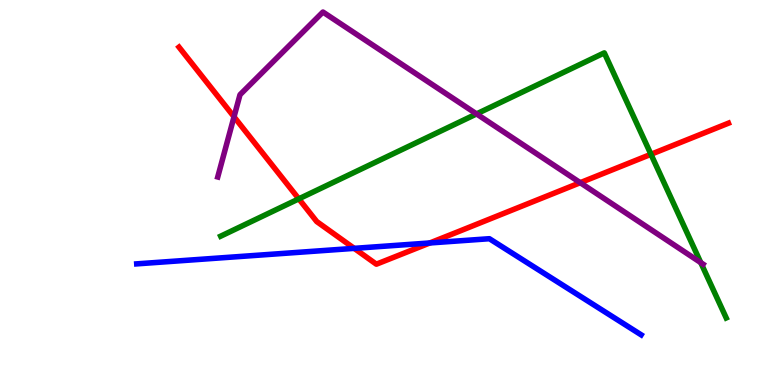[{'lines': ['blue', 'red'], 'intersections': [{'x': 4.57, 'y': 3.55}, {'x': 5.55, 'y': 3.69}]}, {'lines': ['green', 'red'], 'intersections': [{'x': 3.86, 'y': 4.83}, {'x': 8.4, 'y': 5.99}]}, {'lines': ['purple', 'red'], 'intersections': [{'x': 3.02, 'y': 6.97}, {'x': 7.49, 'y': 5.25}]}, {'lines': ['blue', 'green'], 'intersections': []}, {'lines': ['blue', 'purple'], 'intersections': []}, {'lines': ['green', 'purple'], 'intersections': [{'x': 6.15, 'y': 7.04}, {'x': 9.04, 'y': 3.18}]}]